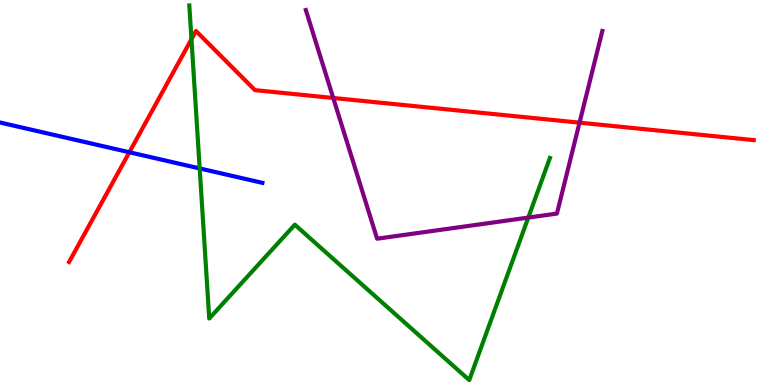[{'lines': ['blue', 'red'], 'intersections': [{'x': 1.67, 'y': 6.05}]}, {'lines': ['green', 'red'], 'intersections': [{'x': 2.47, 'y': 8.98}]}, {'lines': ['purple', 'red'], 'intersections': [{'x': 4.3, 'y': 7.45}, {'x': 7.48, 'y': 6.81}]}, {'lines': ['blue', 'green'], 'intersections': [{'x': 2.58, 'y': 5.63}]}, {'lines': ['blue', 'purple'], 'intersections': []}, {'lines': ['green', 'purple'], 'intersections': [{'x': 6.82, 'y': 4.35}]}]